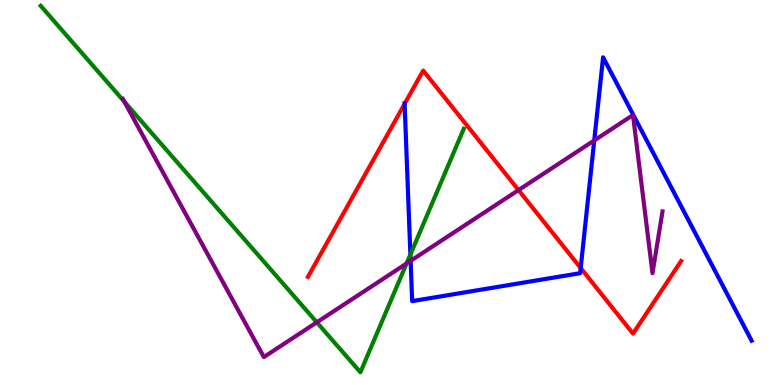[{'lines': ['blue', 'red'], 'intersections': [{'x': 5.22, 'y': 7.3}, {'x': 7.49, 'y': 3.04}]}, {'lines': ['green', 'red'], 'intersections': []}, {'lines': ['purple', 'red'], 'intersections': [{'x': 6.69, 'y': 5.06}]}, {'lines': ['blue', 'green'], 'intersections': [{'x': 5.3, 'y': 3.39}]}, {'lines': ['blue', 'purple'], 'intersections': [{'x': 5.3, 'y': 3.22}, {'x': 7.67, 'y': 6.35}]}, {'lines': ['green', 'purple'], 'intersections': [{'x': 1.6, 'y': 7.36}, {'x': 4.09, 'y': 1.63}, {'x': 5.25, 'y': 3.16}]}]